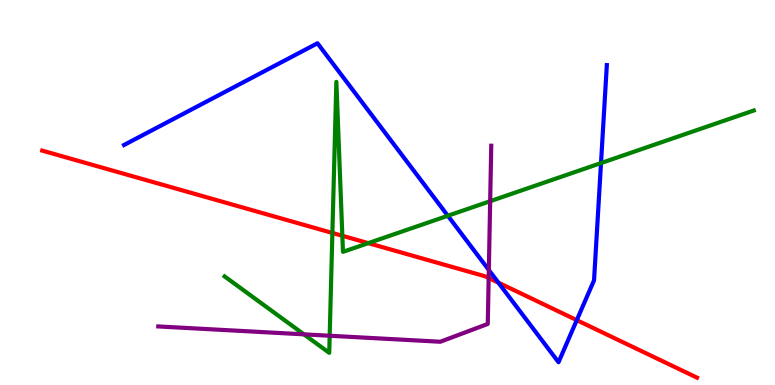[{'lines': ['blue', 'red'], 'intersections': [{'x': 6.43, 'y': 2.66}, {'x': 7.44, 'y': 1.68}]}, {'lines': ['green', 'red'], 'intersections': [{'x': 4.29, 'y': 3.95}, {'x': 4.42, 'y': 3.88}, {'x': 4.75, 'y': 3.68}]}, {'lines': ['purple', 'red'], 'intersections': [{'x': 6.31, 'y': 2.78}]}, {'lines': ['blue', 'green'], 'intersections': [{'x': 5.78, 'y': 4.4}, {'x': 7.75, 'y': 5.76}]}, {'lines': ['blue', 'purple'], 'intersections': [{'x': 6.31, 'y': 2.99}]}, {'lines': ['green', 'purple'], 'intersections': [{'x': 3.92, 'y': 1.32}, {'x': 4.25, 'y': 1.28}, {'x': 6.32, 'y': 4.77}]}]